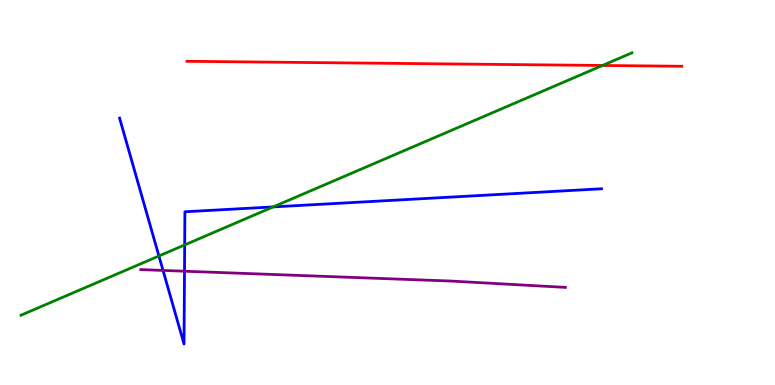[{'lines': ['blue', 'red'], 'intersections': []}, {'lines': ['green', 'red'], 'intersections': [{'x': 7.77, 'y': 8.3}]}, {'lines': ['purple', 'red'], 'intersections': []}, {'lines': ['blue', 'green'], 'intersections': [{'x': 2.05, 'y': 3.35}, {'x': 2.38, 'y': 3.64}, {'x': 3.53, 'y': 4.63}]}, {'lines': ['blue', 'purple'], 'intersections': [{'x': 2.1, 'y': 2.98}, {'x': 2.38, 'y': 2.96}]}, {'lines': ['green', 'purple'], 'intersections': []}]